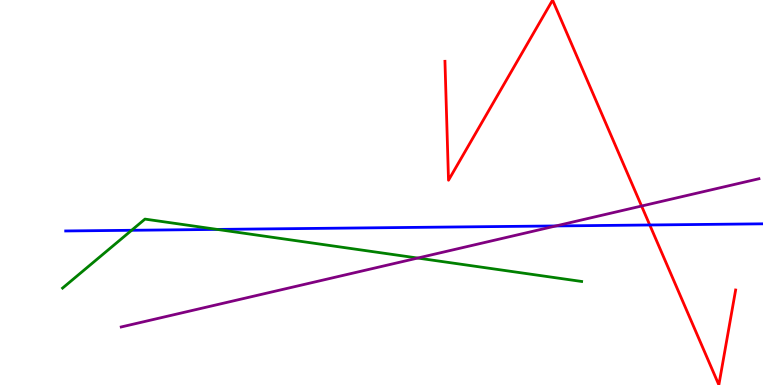[{'lines': ['blue', 'red'], 'intersections': [{'x': 8.38, 'y': 4.16}]}, {'lines': ['green', 'red'], 'intersections': []}, {'lines': ['purple', 'red'], 'intersections': [{'x': 8.28, 'y': 4.65}]}, {'lines': ['blue', 'green'], 'intersections': [{'x': 1.7, 'y': 4.02}, {'x': 2.8, 'y': 4.04}]}, {'lines': ['blue', 'purple'], 'intersections': [{'x': 7.17, 'y': 4.13}]}, {'lines': ['green', 'purple'], 'intersections': [{'x': 5.39, 'y': 3.3}]}]